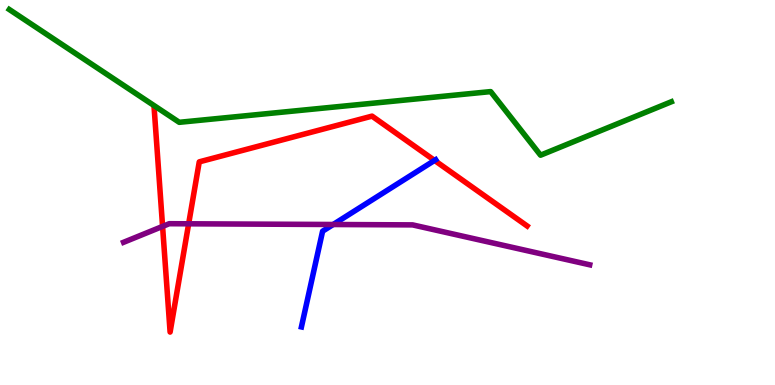[{'lines': ['blue', 'red'], 'intersections': [{'x': 5.61, 'y': 5.83}]}, {'lines': ['green', 'red'], 'intersections': []}, {'lines': ['purple', 'red'], 'intersections': [{'x': 2.1, 'y': 4.12}, {'x': 2.43, 'y': 4.19}]}, {'lines': ['blue', 'green'], 'intersections': []}, {'lines': ['blue', 'purple'], 'intersections': [{'x': 4.3, 'y': 4.17}]}, {'lines': ['green', 'purple'], 'intersections': []}]